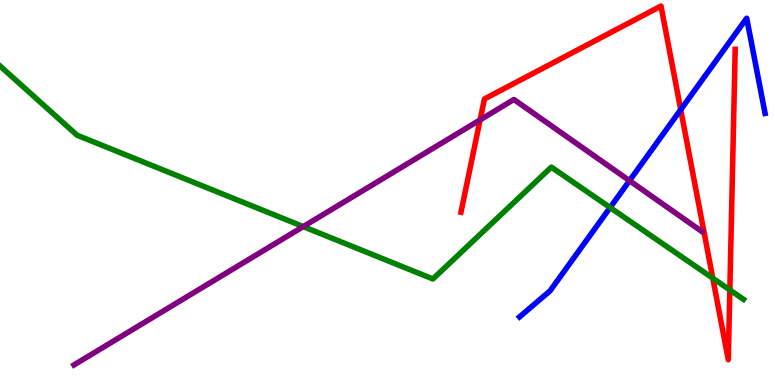[{'lines': ['blue', 'red'], 'intersections': [{'x': 8.78, 'y': 7.15}]}, {'lines': ['green', 'red'], 'intersections': [{'x': 9.2, 'y': 2.77}, {'x': 9.42, 'y': 2.47}]}, {'lines': ['purple', 'red'], 'intersections': [{'x': 6.19, 'y': 6.89}]}, {'lines': ['blue', 'green'], 'intersections': [{'x': 7.87, 'y': 4.61}]}, {'lines': ['blue', 'purple'], 'intersections': [{'x': 8.12, 'y': 5.31}]}, {'lines': ['green', 'purple'], 'intersections': [{'x': 3.91, 'y': 4.11}]}]